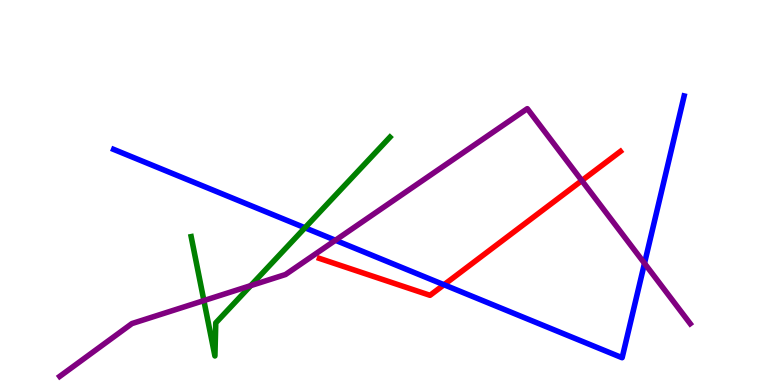[{'lines': ['blue', 'red'], 'intersections': [{'x': 5.73, 'y': 2.6}]}, {'lines': ['green', 'red'], 'intersections': []}, {'lines': ['purple', 'red'], 'intersections': [{'x': 7.51, 'y': 5.31}]}, {'lines': ['blue', 'green'], 'intersections': [{'x': 3.93, 'y': 4.08}]}, {'lines': ['blue', 'purple'], 'intersections': [{'x': 4.33, 'y': 3.76}, {'x': 8.32, 'y': 3.16}]}, {'lines': ['green', 'purple'], 'intersections': [{'x': 2.63, 'y': 2.19}, {'x': 3.23, 'y': 2.58}]}]